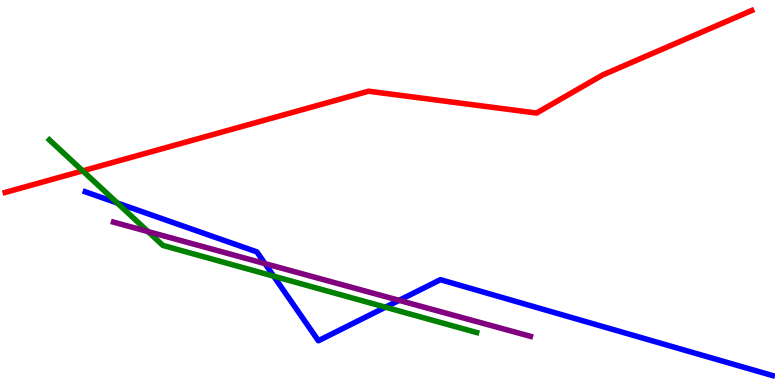[{'lines': ['blue', 'red'], 'intersections': []}, {'lines': ['green', 'red'], 'intersections': [{'x': 1.07, 'y': 5.56}]}, {'lines': ['purple', 'red'], 'intersections': []}, {'lines': ['blue', 'green'], 'intersections': [{'x': 1.51, 'y': 4.73}, {'x': 3.53, 'y': 2.83}, {'x': 4.97, 'y': 2.02}]}, {'lines': ['blue', 'purple'], 'intersections': [{'x': 3.42, 'y': 3.15}, {'x': 5.15, 'y': 2.2}]}, {'lines': ['green', 'purple'], 'intersections': [{'x': 1.91, 'y': 3.98}]}]